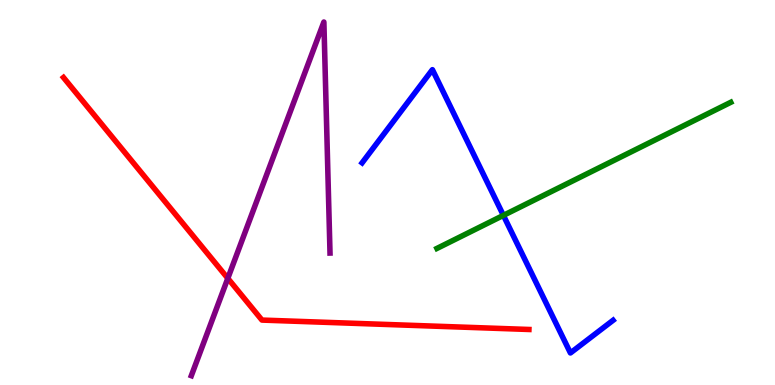[{'lines': ['blue', 'red'], 'intersections': []}, {'lines': ['green', 'red'], 'intersections': []}, {'lines': ['purple', 'red'], 'intersections': [{'x': 2.94, 'y': 2.77}]}, {'lines': ['blue', 'green'], 'intersections': [{'x': 6.5, 'y': 4.41}]}, {'lines': ['blue', 'purple'], 'intersections': []}, {'lines': ['green', 'purple'], 'intersections': []}]